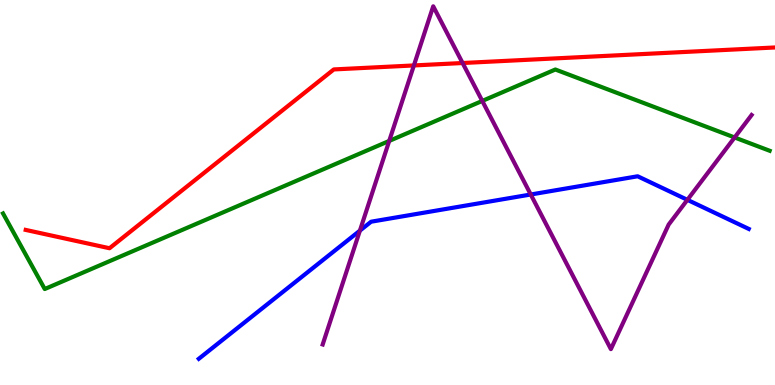[{'lines': ['blue', 'red'], 'intersections': []}, {'lines': ['green', 'red'], 'intersections': []}, {'lines': ['purple', 'red'], 'intersections': [{'x': 5.34, 'y': 8.3}, {'x': 5.97, 'y': 8.36}]}, {'lines': ['blue', 'green'], 'intersections': []}, {'lines': ['blue', 'purple'], 'intersections': [{'x': 4.64, 'y': 4.01}, {'x': 6.85, 'y': 4.95}, {'x': 8.87, 'y': 4.81}]}, {'lines': ['green', 'purple'], 'intersections': [{'x': 5.02, 'y': 6.34}, {'x': 6.22, 'y': 7.38}, {'x': 9.48, 'y': 6.43}]}]